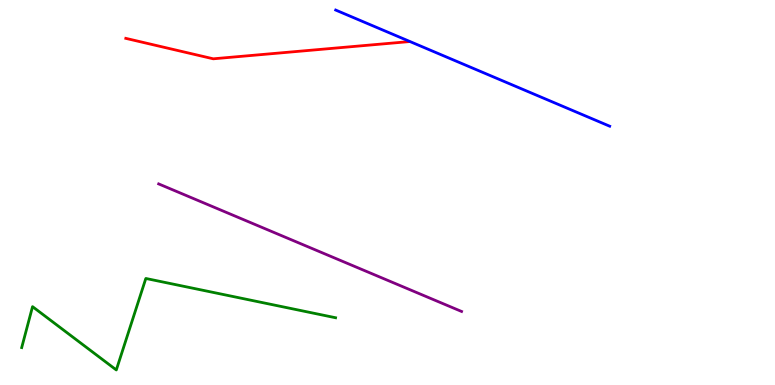[{'lines': ['blue', 'red'], 'intersections': []}, {'lines': ['green', 'red'], 'intersections': []}, {'lines': ['purple', 'red'], 'intersections': []}, {'lines': ['blue', 'green'], 'intersections': []}, {'lines': ['blue', 'purple'], 'intersections': []}, {'lines': ['green', 'purple'], 'intersections': []}]